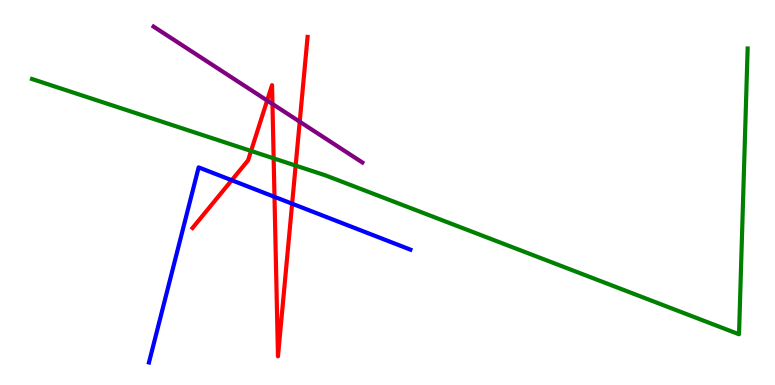[{'lines': ['blue', 'red'], 'intersections': [{'x': 2.99, 'y': 5.32}, {'x': 3.54, 'y': 4.89}, {'x': 3.77, 'y': 4.71}]}, {'lines': ['green', 'red'], 'intersections': [{'x': 3.24, 'y': 6.08}, {'x': 3.53, 'y': 5.89}, {'x': 3.81, 'y': 5.7}]}, {'lines': ['purple', 'red'], 'intersections': [{'x': 3.45, 'y': 7.39}, {'x': 3.52, 'y': 7.3}, {'x': 3.87, 'y': 6.84}]}, {'lines': ['blue', 'green'], 'intersections': []}, {'lines': ['blue', 'purple'], 'intersections': []}, {'lines': ['green', 'purple'], 'intersections': []}]